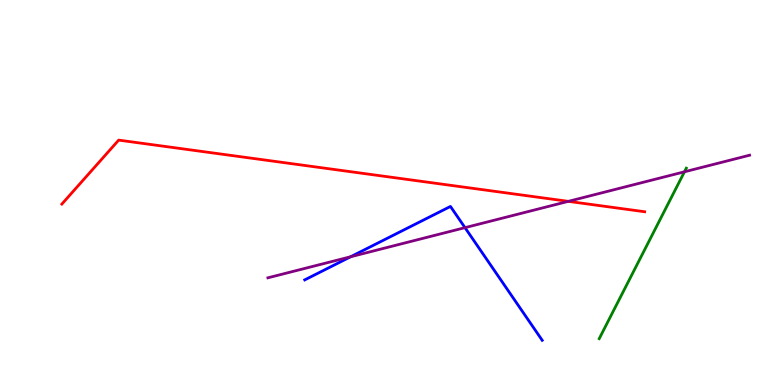[{'lines': ['blue', 'red'], 'intersections': []}, {'lines': ['green', 'red'], 'intersections': []}, {'lines': ['purple', 'red'], 'intersections': [{'x': 7.33, 'y': 4.77}]}, {'lines': ['blue', 'green'], 'intersections': []}, {'lines': ['blue', 'purple'], 'intersections': [{'x': 4.52, 'y': 3.33}, {'x': 6.0, 'y': 4.09}]}, {'lines': ['green', 'purple'], 'intersections': [{'x': 8.83, 'y': 5.54}]}]